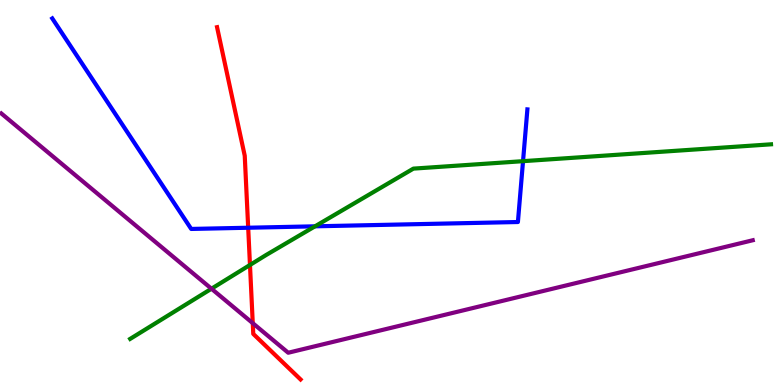[{'lines': ['blue', 'red'], 'intersections': [{'x': 3.2, 'y': 4.08}]}, {'lines': ['green', 'red'], 'intersections': [{'x': 3.23, 'y': 3.12}]}, {'lines': ['purple', 'red'], 'intersections': [{'x': 3.26, 'y': 1.61}]}, {'lines': ['blue', 'green'], 'intersections': [{'x': 4.06, 'y': 4.12}, {'x': 6.75, 'y': 5.81}]}, {'lines': ['blue', 'purple'], 'intersections': []}, {'lines': ['green', 'purple'], 'intersections': [{'x': 2.73, 'y': 2.5}]}]